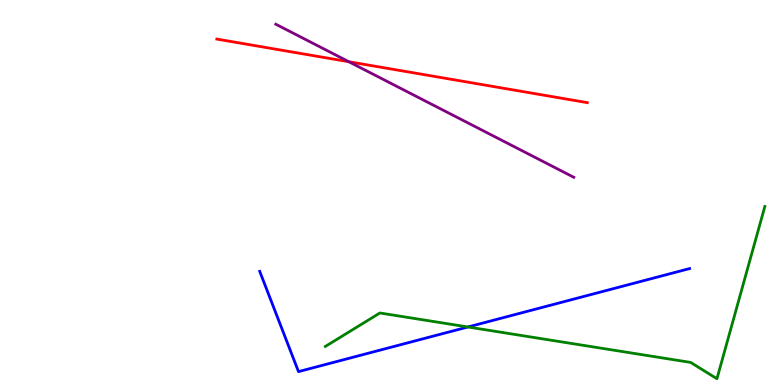[{'lines': ['blue', 'red'], 'intersections': []}, {'lines': ['green', 'red'], 'intersections': []}, {'lines': ['purple', 'red'], 'intersections': [{'x': 4.5, 'y': 8.4}]}, {'lines': ['blue', 'green'], 'intersections': [{'x': 6.04, 'y': 1.51}]}, {'lines': ['blue', 'purple'], 'intersections': []}, {'lines': ['green', 'purple'], 'intersections': []}]